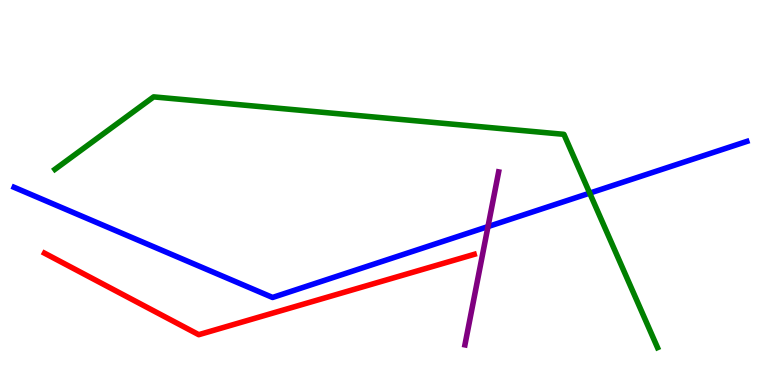[{'lines': ['blue', 'red'], 'intersections': []}, {'lines': ['green', 'red'], 'intersections': []}, {'lines': ['purple', 'red'], 'intersections': []}, {'lines': ['blue', 'green'], 'intersections': [{'x': 7.61, 'y': 4.98}]}, {'lines': ['blue', 'purple'], 'intersections': [{'x': 6.3, 'y': 4.11}]}, {'lines': ['green', 'purple'], 'intersections': []}]